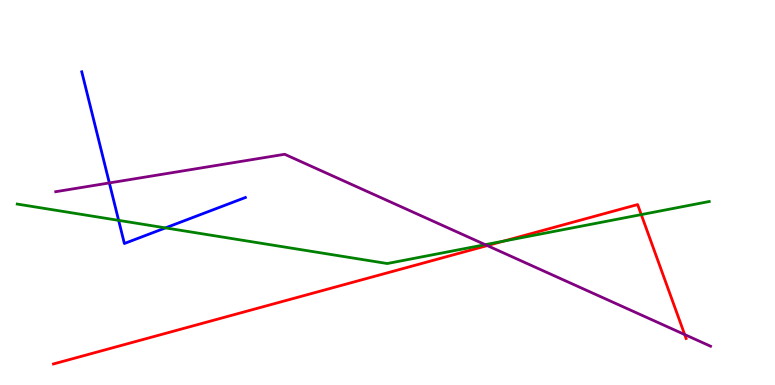[{'lines': ['blue', 'red'], 'intersections': []}, {'lines': ['green', 'red'], 'intersections': [{'x': 6.5, 'y': 3.74}, {'x': 8.27, 'y': 4.43}]}, {'lines': ['purple', 'red'], 'intersections': [{'x': 6.29, 'y': 3.62}, {'x': 8.83, 'y': 1.31}]}, {'lines': ['blue', 'green'], 'intersections': [{'x': 1.53, 'y': 4.28}, {'x': 2.14, 'y': 4.08}]}, {'lines': ['blue', 'purple'], 'intersections': [{'x': 1.41, 'y': 5.25}]}, {'lines': ['green', 'purple'], 'intersections': [{'x': 6.26, 'y': 3.65}]}]